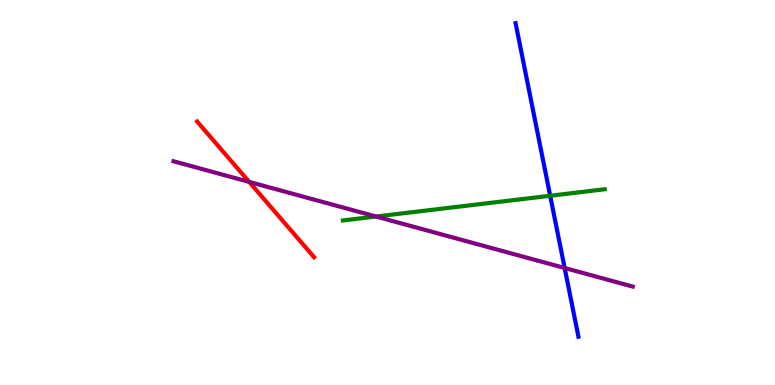[{'lines': ['blue', 'red'], 'intersections': []}, {'lines': ['green', 'red'], 'intersections': []}, {'lines': ['purple', 'red'], 'intersections': [{'x': 3.22, 'y': 5.28}]}, {'lines': ['blue', 'green'], 'intersections': [{'x': 7.1, 'y': 4.92}]}, {'lines': ['blue', 'purple'], 'intersections': [{'x': 7.29, 'y': 3.04}]}, {'lines': ['green', 'purple'], 'intersections': [{'x': 4.85, 'y': 4.38}]}]